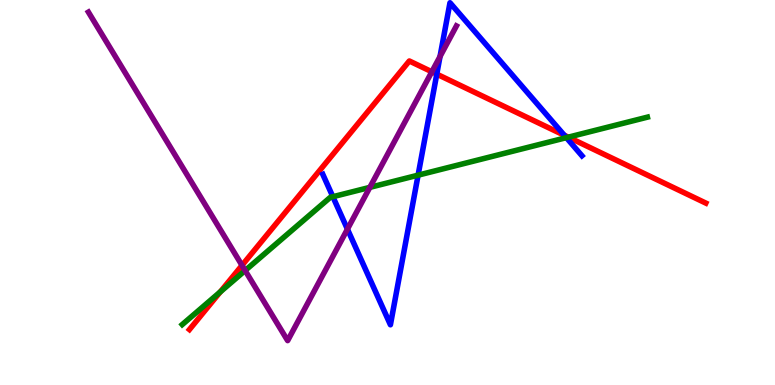[{'lines': ['blue', 'red'], 'intersections': [{'x': 5.64, 'y': 8.07}, {'x': 7.28, 'y': 6.49}]}, {'lines': ['green', 'red'], 'intersections': [{'x': 2.84, 'y': 2.42}, {'x': 7.33, 'y': 6.44}]}, {'lines': ['purple', 'red'], 'intersections': [{'x': 3.12, 'y': 3.11}, {'x': 5.57, 'y': 8.14}]}, {'lines': ['blue', 'green'], 'intersections': [{'x': 4.3, 'y': 4.89}, {'x': 5.39, 'y': 5.45}, {'x': 7.31, 'y': 6.42}]}, {'lines': ['blue', 'purple'], 'intersections': [{'x': 4.48, 'y': 4.05}, {'x': 5.68, 'y': 8.53}]}, {'lines': ['green', 'purple'], 'intersections': [{'x': 3.16, 'y': 2.97}, {'x': 4.77, 'y': 5.13}]}]